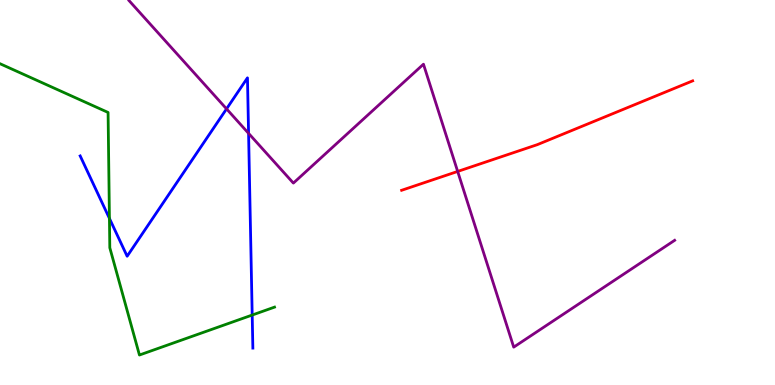[{'lines': ['blue', 'red'], 'intersections': []}, {'lines': ['green', 'red'], 'intersections': []}, {'lines': ['purple', 'red'], 'intersections': [{'x': 5.91, 'y': 5.55}]}, {'lines': ['blue', 'green'], 'intersections': [{'x': 1.41, 'y': 4.33}, {'x': 3.25, 'y': 1.82}]}, {'lines': ['blue', 'purple'], 'intersections': [{'x': 2.92, 'y': 7.17}, {'x': 3.21, 'y': 6.54}]}, {'lines': ['green', 'purple'], 'intersections': []}]